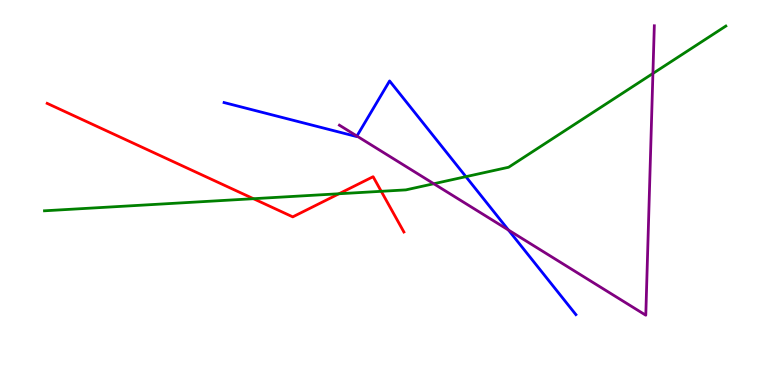[{'lines': ['blue', 'red'], 'intersections': []}, {'lines': ['green', 'red'], 'intersections': [{'x': 3.27, 'y': 4.84}, {'x': 4.37, 'y': 4.97}, {'x': 4.92, 'y': 5.03}]}, {'lines': ['purple', 'red'], 'intersections': []}, {'lines': ['blue', 'green'], 'intersections': [{'x': 6.01, 'y': 5.41}]}, {'lines': ['blue', 'purple'], 'intersections': [{'x': 4.61, 'y': 6.47}, {'x': 6.56, 'y': 4.02}]}, {'lines': ['green', 'purple'], 'intersections': [{'x': 5.6, 'y': 5.23}, {'x': 8.42, 'y': 8.09}]}]